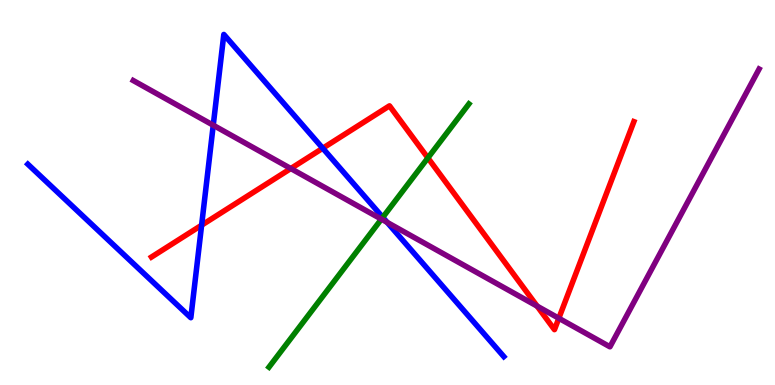[{'lines': ['blue', 'red'], 'intersections': [{'x': 2.6, 'y': 4.15}, {'x': 4.16, 'y': 6.15}]}, {'lines': ['green', 'red'], 'intersections': [{'x': 5.52, 'y': 5.9}]}, {'lines': ['purple', 'red'], 'intersections': [{'x': 3.75, 'y': 5.62}, {'x': 6.93, 'y': 2.05}, {'x': 7.21, 'y': 1.73}]}, {'lines': ['blue', 'green'], 'intersections': [{'x': 4.94, 'y': 4.36}]}, {'lines': ['blue', 'purple'], 'intersections': [{'x': 2.75, 'y': 6.75}, {'x': 5.0, 'y': 4.22}]}, {'lines': ['green', 'purple'], 'intersections': [{'x': 4.92, 'y': 4.31}]}]